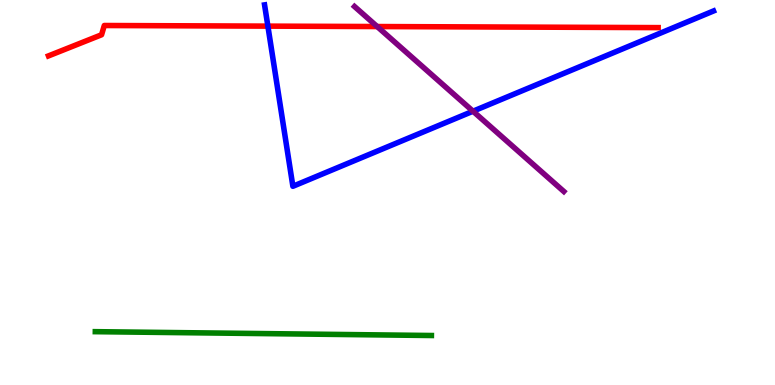[{'lines': ['blue', 'red'], 'intersections': [{'x': 3.46, 'y': 9.32}]}, {'lines': ['green', 'red'], 'intersections': []}, {'lines': ['purple', 'red'], 'intersections': [{'x': 4.87, 'y': 9.31}]}, {'lines': ['blue', 'green'], 'intersections': []}, {'lines': ['blue', 'purple'], 'intersections': [{'x': 6.1, 'y': 7.11}]}, {'lines': ['green', 'purple'], 'intersections': []}]